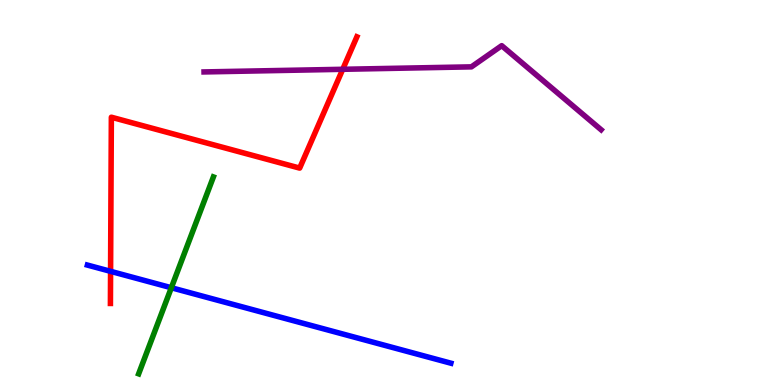[{'lines': ['blue', 'red'], 'intersections': [{'x': 1.43, 'y': 2.95}]}, {'lines': ['green', 'red'], 'intersections': []}, {'lines': ['purple', 'red'], 'intersections': [{'x': 4.42, 'y': 8.2}]}, {'lines': ['blue', 'green'], 'intersections': [{'x': 2.21, 'y': 2.53}]}, {'lines': ['blue', 'purple'], 'intersections': []}, {'lines': ['green', 'purple'], 'intersections': []}]